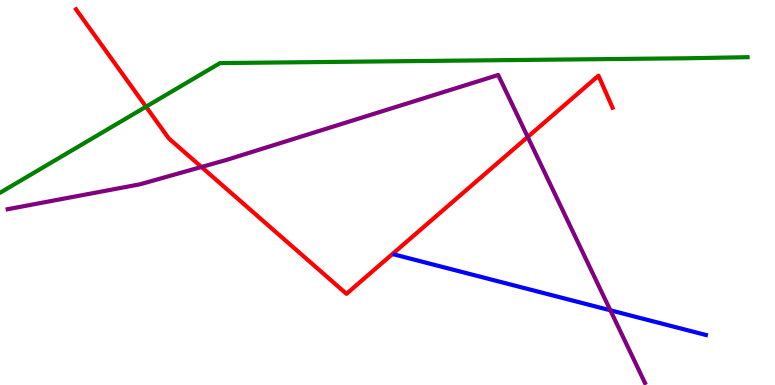[{'lines': ['blue', 'red'], 'intersections': []}, {'lines': ['green', 'red'], 'intersections': [{'x': 1.88, 'y': 7.23}]}, {'lines': ['purple', 'red'], 'intersections': [{'x': 2.6, 'y': 5.66}, {'x': 6.81, 'y': 6.44}]}, {'lines': ['blue', 'green'], 'intersections': []}, {'lines': ['blue', 'purple'], 'intersections': [{'x': 7.88, 'y': 1.94}]}, {'lines': ['green', 'purple'], 'intersections': []}]